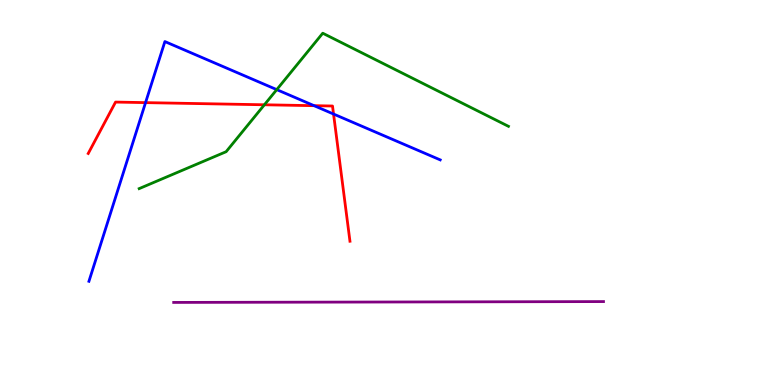[{'lines': ['blue', 'red'], 'intersections': [{'x': 1.88, 'y': 7.33}, {'x': 4.05, 'y': 7.26}, {'x': 4.3, 'y': 7.04}]}, {'lines': ['green', 'red'], 'intersections': [{'x': 3.41, 'y': 7.28}]}, {'lines': ['purple', 'red'], 'intersections': []}, {'lines': ['blue', 'green'], 'intersections': [{'x': 3.57, 'y': 7.67}]}, {'lines': ['blue', 'purple'], 'intersections': []}, {'lines': ['green', 'purple'], 'intersections': []}]